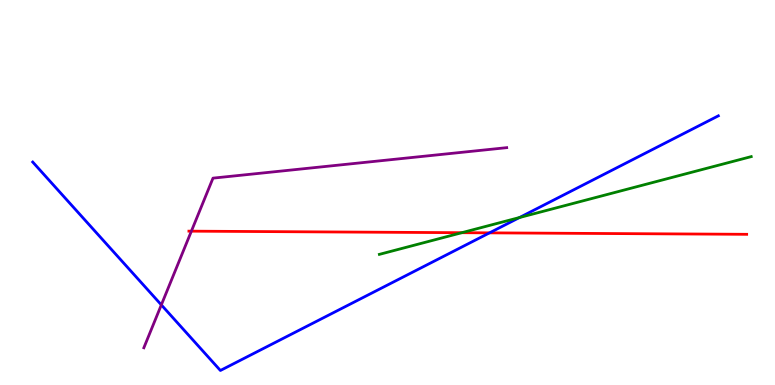[{'lines': ['blue', 'red'], 'intersections': [{'x': 6.32, 'y': 3.95}]}, {'lines': ['green', 'red'], 'intersections': [{'x': 5.96, 'y': 3.96}]}, {'lines': ['purple', 'red'], 'intersections': [{'x': 2.47, 'y': 4.0}]}, {'lines': ['blue', 'green'], 'intersections': [{'x': 6.7, 'y': 4.35}]}, {'lines': ['blue', 'purple'], 'intersections': [{'x': 2.08, 'y': 2.08}]}, {'lines': ['green', 'purple'], 'intersections': []}]